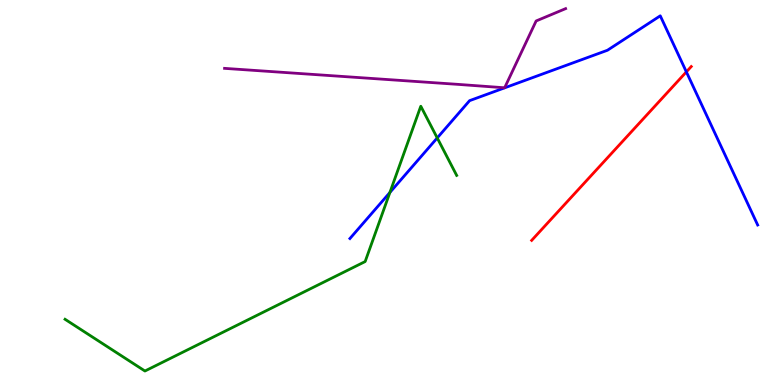[{'lines': ['blue', 'red'], 'intersections': [{'x': 8.86, 'y': 8.13}]}, {'lines': ['green', 'red'], 'intersections': []}, {'lines': ['purple', 'red'], 'intersections': []}, {'lines': ['blue', 'green'], 'intersections': [{'x': 5.03, 'y': 5.0}, {'x': 5.64, 'y': 6.42}]}, {'lines': ['blue', 'purple'], 'intersections': []}, {'lines': ['green', 'purple'], 'intersections': []}]